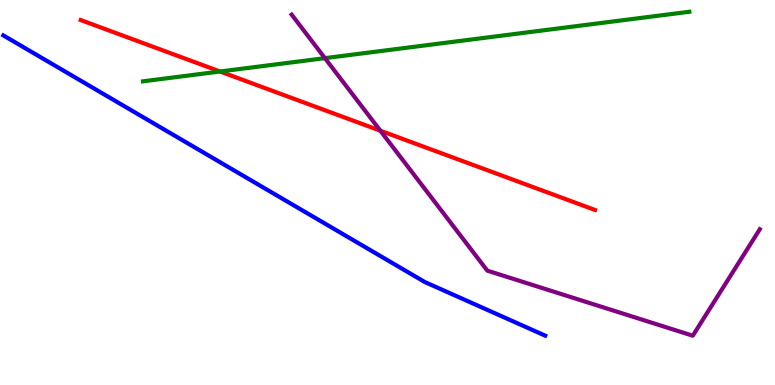[{'lines': ['blue', 'red'], 'intersections': []}, {'lines': ['green', 'red'], 'intersections': [{'x': 2.84, 'y': 8.14}]}, {'lines': ['purple', 'red'], 'intersections': [{'x': 4.91, 'y': 6.61}]}, {'lines': ['blue', 'green'], 'intersections': []}, {'lines': ['blue', 'purple'], 'intersections': []}, {'lines': ['green', 'purple'], 'intersections': [{'x': 4.19, 'y': 8.49}]}]